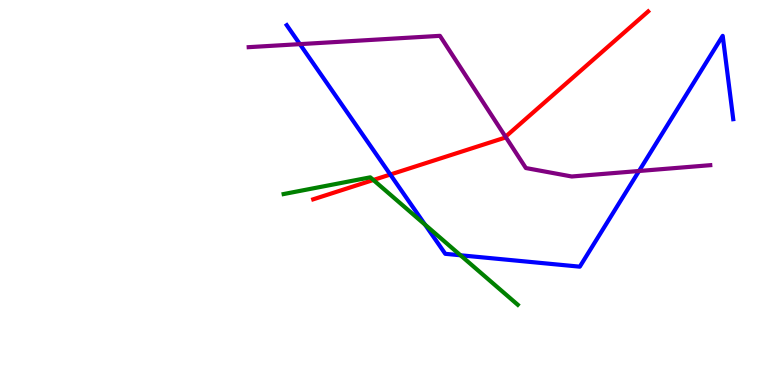[{'lines': ['blue', 'red'], 'intersections': [{'x': 5.04, 'y': 5.47}]}, {'lines': ['green', 'red'], 'intersections': [{'x': 4.82, 'y': 5.33}]}, {'lines': ['purple', 'red'], 'intersections': [{'x': 6.52, 'y': 6.45}]}, {'lines': ['blue', 'green'], 'intersections': [{'x': 5.48, 'y': 4.16}, {'x': 5.94, 'y': 3.37}]}, {'lines': ['blue', 'purple'], 'intersections': [{'x': 3.87, 'y': 8.85}, {'x': 8.25, 'y': 5.56}]}, {'lines': ['green', 'purple'], 'intersections': []}]